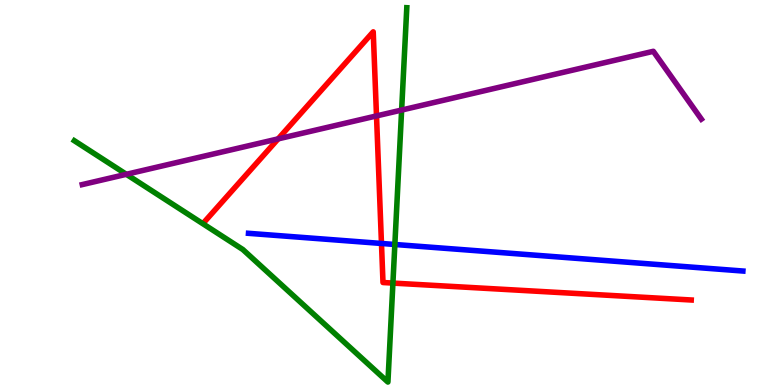[{'lines': ['blue', 'red'], 'intersections': [{'x': 4.92, 'y': 3.68}]}, {'lines': ['green', 'red'], 'intersections': [{'x': 5.07, 'y': 2.65}]}, {'lines': ['purple', 'red'], 'intersections': [{'x': 3.59, 'y': 6.39}, {'x': 4.86, 'y': 6.99}]}, {'lines': ['blue', 'green'], 'intersections': [{'x': 5.09, 'y': 3.65}]}, {'lines': ['blue', 'purple'], 'intersections': []}, {'lines': ['green', 'purple'], 'intersections': [{'x': 1.63, 'y': 5.47}, {'x': 5.18, 'y': 7.14}]}]